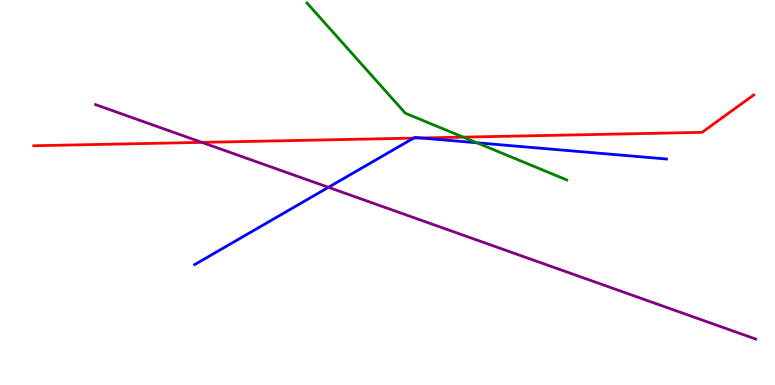[{'lines': ['blue', 'red'], 'intersections': [{'x': 5.34, 'y': 6.41}, {'x': 5.43, 'y': 6.42}]}, {'lines': ['green', 'red'], 'intersections': [{'x': 5.98, 'y': 6.44}]}, {'lines': ['purple', 'red'], 'intersections': [{'x': 2.6, 'y': 6.3}]}, {'lines': ['blue', 'green'], 'intersections': [{'x': 6.15, 'y': 6.29}]}, {'lines': ['blue', 'purple'], 'intersections': [{'x': 4.24, 'y': 5.13}]}, {'lines': ['green', 'purple'], 'intersections': []}]